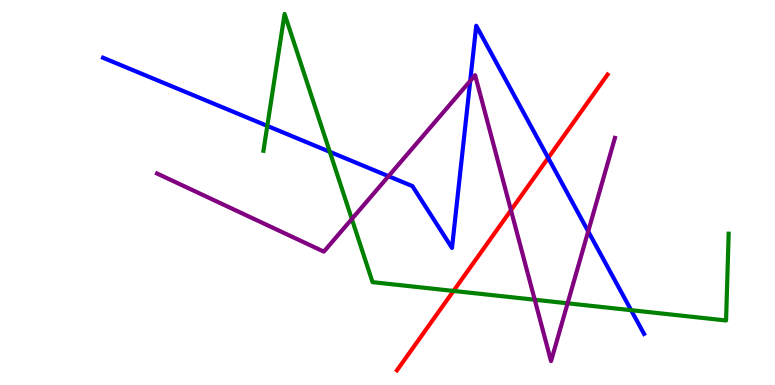[{'lines': ['blue', 'red'], 'intersections': [{'x': 7.07, 'y': 5.9}]}, {'lines': ['green', 'red'], 'intersections': [{'x': 5.85, 'y': 2.44}]}, {'lines': ['purple', 'red'], 'intersections': [{'x': 6.59, 'y': 4.54}]}, {'lines': ['blue', 'green'], 'intersections': [{'x': 3.45, 'y': 6.73}, {'x': 4.26, 'y': 6.06}, {'x': 8.14, 'y': 1.94}]}, {'lines': ['blue', 'purple'], 'intersections': [{'x': 5.01, 'y': 5.42}, {'x': 6.07, 'y': 7.9}, {'x': 7.59, 'y': 3.99}]}, {'lines': ['green', 'purple'], 'intersections': [{'x': 4.54, 'y': 4.31}, {'x': 6.9, 'y': 2.21}, {'x': 7.32, 'y': 2.12}]}]